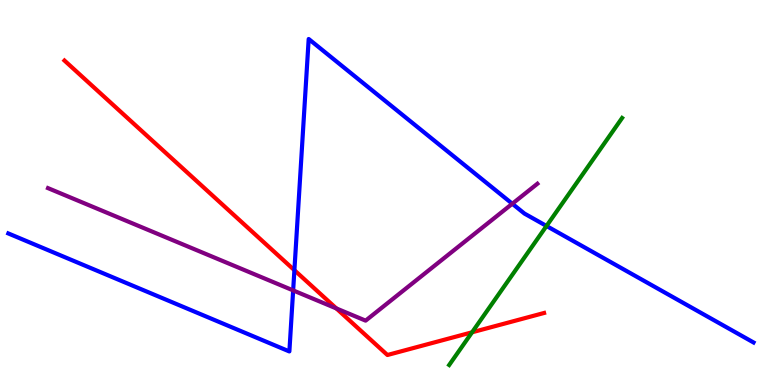[{'lines': ['blue', 'red'], 'intersections': [{'x': 3.8, 'y': 2.98}]}, {'lines': ['green', 'red'], 'intersections': [{'x': 6.09, 'y': 1.37}]}, {'lines': ['purple', 'red'], 'intersections': [{'x': 4.34, 'y': 1.99}]}, {'lines': ['blue', 'green'], 'intersections': [{'x': 7.05, 'y': 4.13}]}, {'lines': ['blue', 'purple'], 'intersections': [{'x': 3.78, 'y': 2.46}, {'x': 6.61, 'y': 4.71}]}, {'lines': ['green', 'purple'], 'intersections': []}]